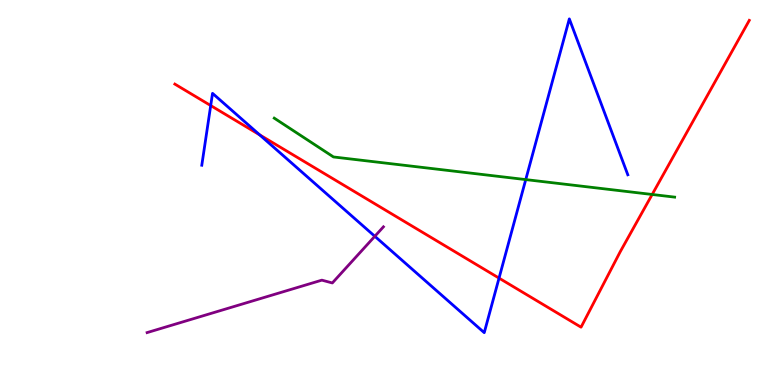[{'lines': ['blue', 'red'], 'intersections': [{'x': 2.72, 'y': 7.26}, {'x': 3.35, 'y': 6.5}, {'x': 6.44, 'y': 2.78}]}, {'lines': ['green', 'red'], 'intersections': [{'x': 8.42, 'y': 4.95}]}, {'lines': ['purple', 'red'], 'intersections': []}, {'lines': ['blue', 'green'], 'intersections': [{'x': 6.78, 'y': 5.34}]}, {'lines': ['blue', 'purple'], 'intersections': [{'x': 4.84, 'y': 3.86}]}, {'lines': ['green', 'purple'], 'intersections': []}]